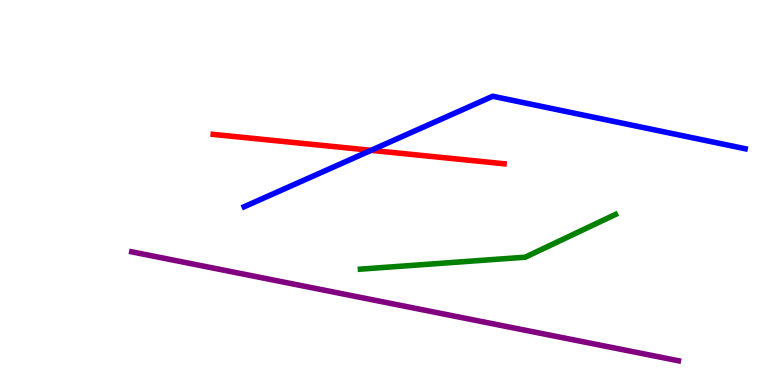[{'lines': ['blue', 'red'], 'intersections': [{'x': 4.79, 'y': 6.1}]}, {'lines': ['green', 'red'], 'intersections': []}, {'lines': ['purple', 'red'], 'intersections': []}, {'lines': ['blue', 'green'], 'intersections': []}, {'lines': ['blue', 'purple'], 'intersections': []}, {'lines': ['green', 'purple'], 'intersections': []}]